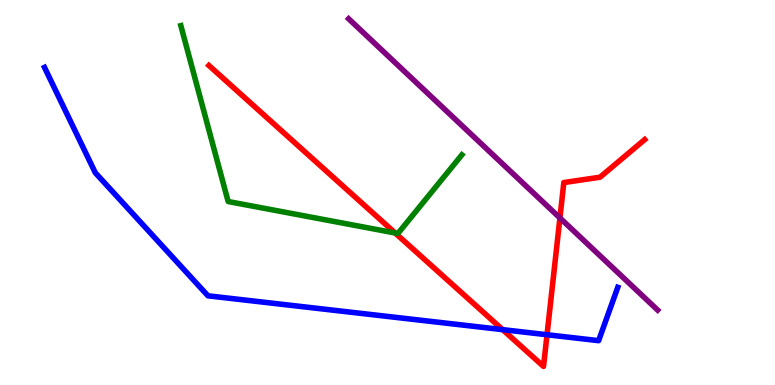[{'lines': ['blue', 'red'], 'intersections': [{'x': 6.49, 'y': 1.44}, {'x': 7.06, 'y': 1.31}]}, {'lines': ['green', 'red'], 'intersections': [{'x': 5.1, 'y': 3.95}]}, {'lines': ['purple', 'red'], 'intersections': [{'x': 7.22, 'y': 4.34}]}, {'lines': ['blue', 'green'], 'intersections': []}, {'lines': ['blue', 'purple'], 'intersections': []}, {'lines': ['green', 'purple'], 'intersections': []}]